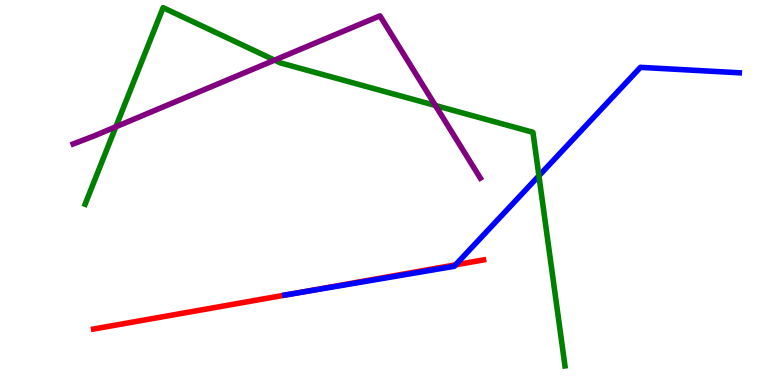[{'lines': ['blue', 'red'], 'intersections': [{'x': 3.76, 'y': 2.36}, {'x': 5.88, 'y': 3.12}]}, {'lines': ['green', 'red'], 'intersections': []}, {'lines': ['purple', 'red'], 'intersections': []}, {'lines': ['blue', 'green'], 'intersections': [{'x': 6.95, 'y': 5.43}]}, {'lines': ['blue', 'purple'], 'intersections': []}, {'lines': ['green', 'purple'], 'intersections': [{'x': 1.49, 'y': 6.71}, {'x': 3.54, 'y': 8.44}, {'x': 5.62, 'y': 7.26}]}]